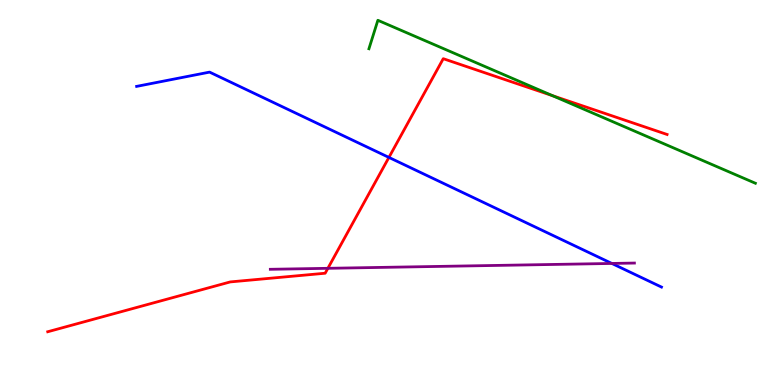[{'lines': ['blue', 'red'], 'intersections': [{'x': 5.02, 'y': 5.91}]}, {'lines': ['green', 'red'], 'intersections': [{'x': 7.13, 'y': 7.51}]}, {'lines': ['purple', 'red'], 'intersections': [{'x': 4.23, 'y': 3.03}]}, {'lines': ['blue', 'green'], 'intersections': []}, {'lines': ['blue', 'purple'], 'intersections': [{'x': 7.89, 'y': 3.16}]}, {'lines': ['green', 'purple'], 'intersections': []}]